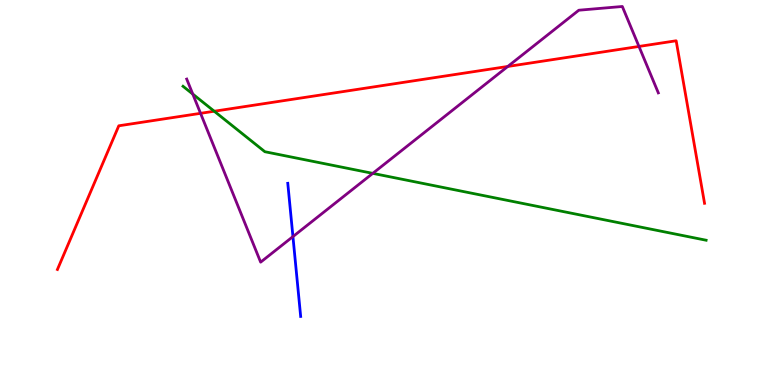[{'lines': ['blue', 'red'], 'intersections': []}, {'lines': ['green', 'red'], 'intersections': [{'x': 2.76, 'y': 7.11}]}, {'lines': ['purple', 'red'], 'intersections': [{'x': 2.59, 'y': 7.06}, {'x': 6.55, 'y': 8.27}, {'x': 8.24, 'y': 8.79}]}, {'lines': ['blue', 'green'], 'intersections': []}, {'lines': ['blue', 'purple'], 'intersections': [{'x': 3.78, 'y': 3.85}]}, {'lines': ['green', 'purple'], 'intersections': [{'x': 2.49, 'y': 7.56}, {'x': 4.81, 'y': 5.5}]}]